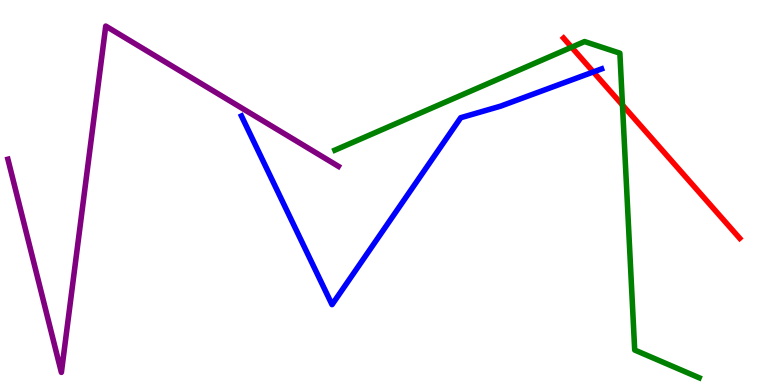[{'lines': ['blue', 'red'], 'intersections': [{'x': 7.66, 'y': 8.13}]}, {'lines': ['green', 'red'], 'intersections': [{'x': 7.38, 'y': 8.77}, {'x': 8.03, 'y': 7.27}]}, {'lines': ['purple', 'red'], 'intersections': []}, {'lines': ['blue', 'green'], 'intersections': []}, {'lines': ['blue', 'purple'], 'intersections': []}, {'lines': ['green', 'purple'], 'intersections': []}]